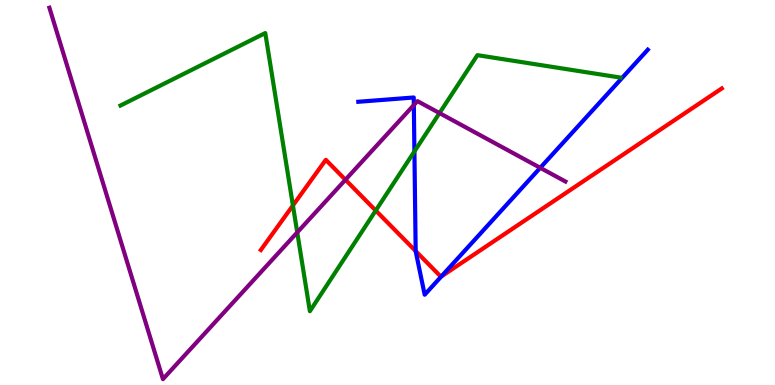[{'lines': ['blue', 'red'], 'intersections': [{'x': 5.36, 'y': 3.48}, {'x': 5.69, 'y': 2.82}]}, {'lines': ['green', 'red'], 'intersections': [{'x': 3.78, 'y': 4.66}, {'x': 4.85, 'y': 4.53}]}, {'lines': ['purple', 'red'], 'intersections': [{'x': 4.46, 'y': 5.33}]}, {'lines': ['blue', 'green'], 'intersections': [{'x': 5.35, 'y': 6.07}]}, {'lines': ['blue', 'purple'], 'intersections': [{'x': 5.34, 'y': 7.27}, {'x': 6.97, 'y': 5.64}]}, {'lines': ['green', 'purple'], 'intersections': [{'x': 3.84, 'y': 3.96}, {'x': 5.67, 'y': 7.06}]}]